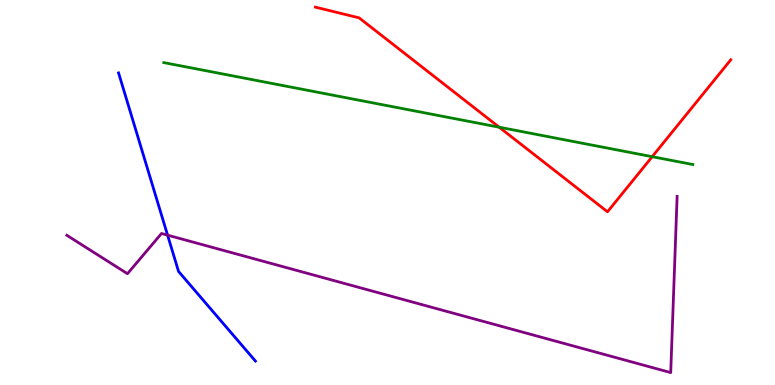[{'lines': ['blue', 'red'], 'intersections': []}, {'lines': ['green', 'red'], 'intersections': [{'x': 6.44, 'y': 6.7}, {'x': 8.42, 'y': 5.93}]}, {'lines': ['purple', 'red'], 'intersections': []}, {'lines': ['blue', 'green'], 'intersections': []}, {'lines': ['blue', 'purple'], 'intersections': [{'x': 2.16, 'y': 3.89}]}, {'lines': ['green', 'purple'], 'intersections': []}]